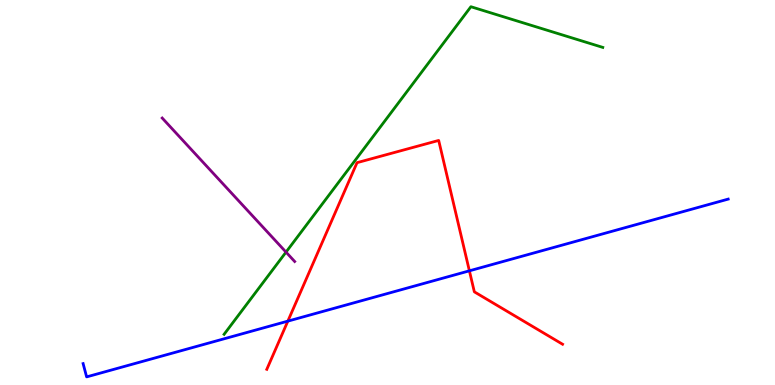[{'lines': ['blue', 'red'], 'intersections': [{'x': 3.71, 'y': 1.66}, {'x': 6.06, 'y': 2.97}]}, {'lines': ['green', 'red'], 'intersections': []}, {'lines': ['purple', 'red'], 'intersections': []}, {'lines': ['blue', 'green'], 'intersections': []}, {'lines': ['blue', 'purple'], 'intersections': []}, {'lines': ['green', 'purple'], 'intersections': [{'x': 3.69, 'y': 3.45}]}]